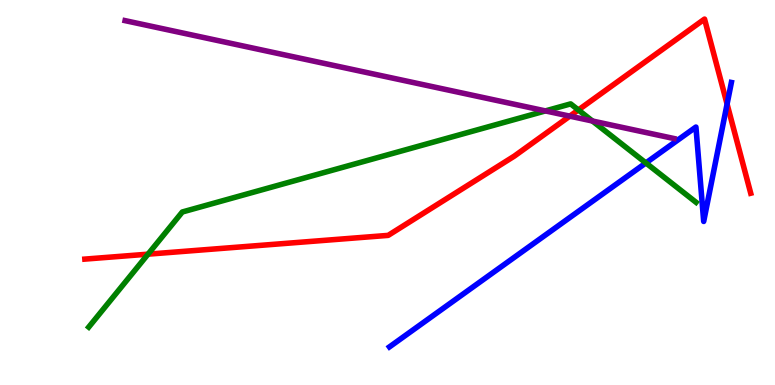[{'lines': ['blue', 'red'], 'intersections': [{'x': 9.38, 'y': 7.3}]}, {'lines': ['green', 'red'], 'intersections': [{'x': 1.91, 'y': 3.4}, {'x': 7.46, 'y': 7.14}]}, {'lines': ['purple', 'red'], 'intersections': [{'x': 7.35, 'y': 6.98}]}, {'lines': ['blue', 'green'], 'intersections': [{'x': 8.33, 'y': 5.77}]}, {'lines': ['blue', 'purple'], 'intersections': []}, {'lines': ['green', 'purple'], 'intersections': [{'x': 7.04, 'y': 7.12}, {'x': 7.64, 'y': 6.86}]}]